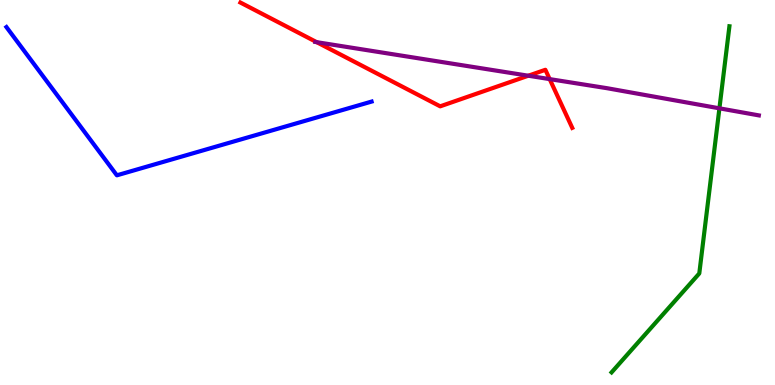[{'lines': ['blue', 'red'], 'intersections': []}, {'lines': ['green', 'red'], 'intersections': []}, {'lines': ['purple', 'red'], 'intersections': [{'x': 4.09, 'y': 8.9}, {'x': 6.82, 'y': 8.03}, {'x': 7.09, 'y': 7.95}]}, {'lines': ['blue', 'green'], 'intersections': []}, {'lines': ['blue', 'purple'], 'intersections': []}, {'lines': ['green', 'purple'], 'intersections': [{'x': 9.28, 'y': 7.19}]}]